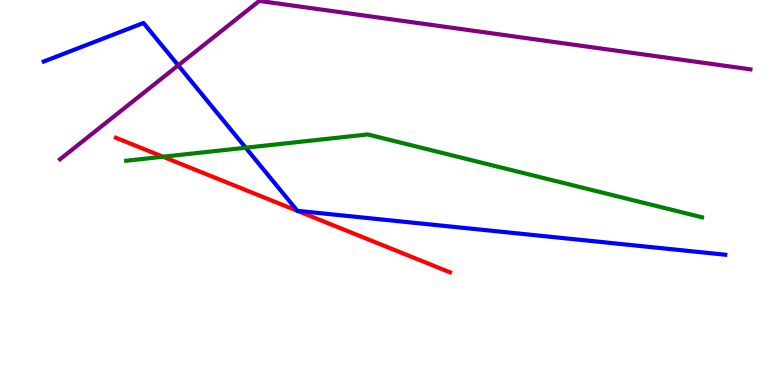[{'lines': ['blue', 'red'], 'intersections': []}, {'lines': ['green', 'red'], 'intersections': [{'x': 2.1, 'y': 5.93}]}, {'lines': ['purple', 'red'], 'intersections': []}, {'lines': ['blue', 'green'], 'intersections': [{'x': 3.17, 'y': 6.16}]}, {'lines': ['blue', 'purple'], 'intersections': [{'x': 2.3, 'y': 8.3}]}, {'lines': ['green', 'purple'], 'intersections': []}]